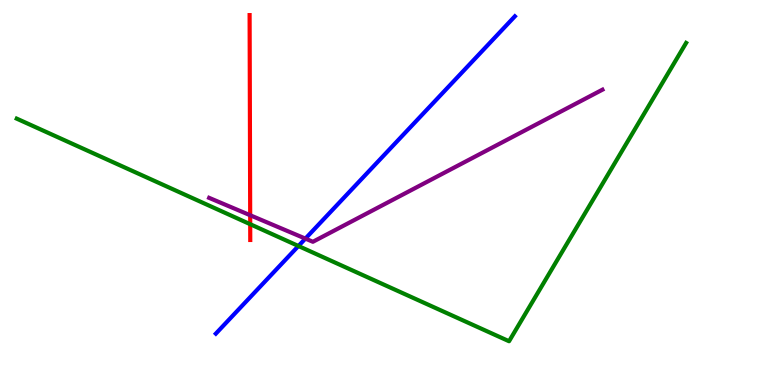[{'lines': ['blue', 'red'], 'intersections': []}, {'lines': ['green', 'red'], 'intersections': [{'x': 3.23, 'y': 4.18}]}, {'lines': ['purple', 'red'], 'intersections': [{'x': 3.23, 'y': 4.41}]}, {'lines': ['blue', 'green'], 'intersections': [{'x': 3.85, 'y': 3.61}]}, {'lines': ['blue', 'purple'], 'intersections': [{'x': 3.94, 'y': 3.8}]}, {'lines': ['green', 'purple'], 'intersections': []}]